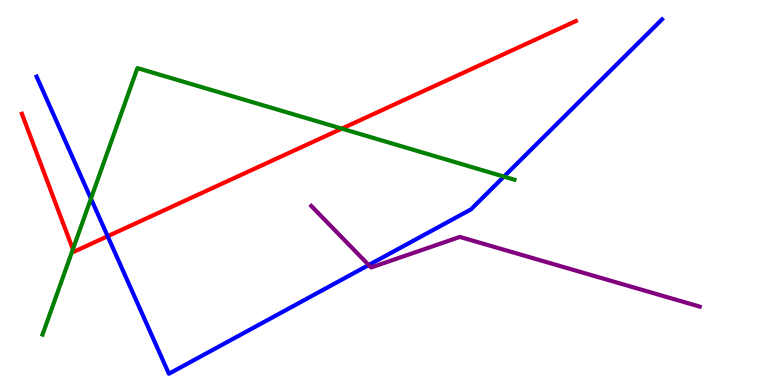[{'lines': ['blue', 'red'], 'intersections': [{'x': 1.39, 'y': 3.86}]}, {'lines': ['green', 'red'], 'intersections': [{'x': 0.941, 'y': 3.52}, {'x': 4.41, 'y': 6.66}]}, {'lines': ['purple', 'red'], 'intersections': []}, {'lines': ['blue', 'green'], 'intersections': [{'x': 1.17, 'y': 4.84}, {'x': 6.5, 'y': 5.41}]}, {'lines': ['blue', 'purple'], 'intersections': [{'x': 4.76, 'y': 3.12}]}, {'lines': ['green', 'purple'], 'intersections': []}]